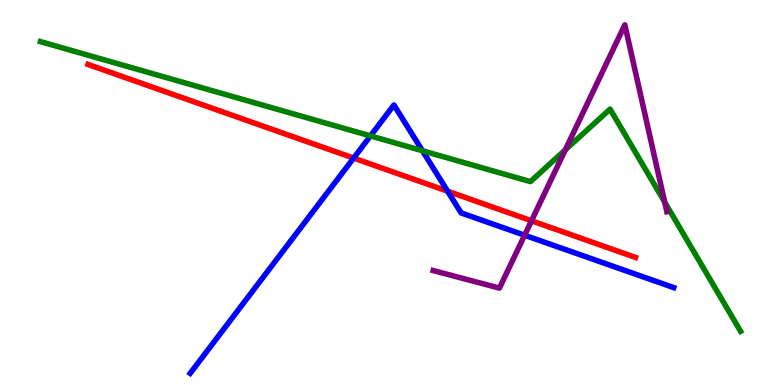[{'lines': ['blue', 'red'], 'intersections': [{'x': 4.56, 'y': 5.89}, {'x': 5.78, 'y': 5.03}]}, {'lines': ['green', 'red'], 'intersections': []}, {'lines': ['purple', 'red'], 'intersections': [{'x': 6.86, 'y': 4.27}]}, {'lines': ['blue', 'green'], 'intersections': [{'x': 4.78, 'y': 6.47}, {'x': 5.45, 'y': 6.08}]}, {'lines': ['blue', 'purple'], 'intersections': [{'x': 6.77, 'y': 3.89}]}, {'lines': ['green', 'purple'], 'intersections': [{'x': 7.29, 'y': 6.11}, {'x': 8.58, 'y': 4.75}]}]